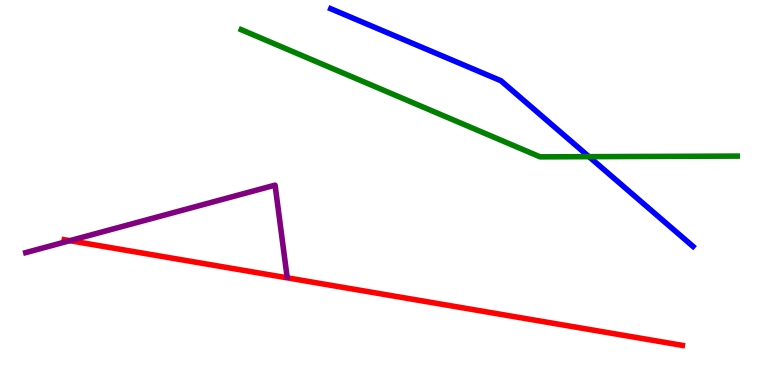[{'lines': ['blue', 'red'], 'intersections': []}, {'lines': ['green', 'red'], 'intersections': []}, {'lines': ['purple', 'red'], 'intersections': [{'x': 0.901, 'y': 3.75}]}, {'lines': ['blue', 'green'], 'intersections': [{'x': 7.6, 'y': 5.93}]}, {'lines': ['blue', 'purple'], 'intersections': []}, {'lines': ['green', 'purple'], 'intersections': []}]